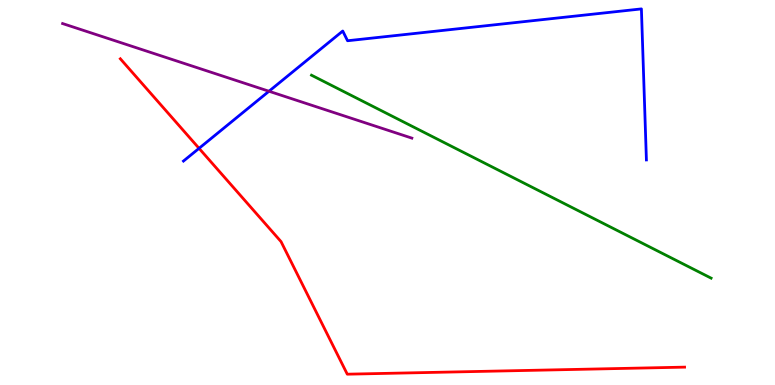[{'lines': ['blue', 'red'], 'intersections': [{'x': 2.57, 'y': 6.15}]}, {'lines': ['green', 'red'], 'intersections': []}, {'lines': ['purple', 'red'], 'intersections': []}, {'lines': ['blue', 'green'], 'intersections': []}, {'lines': ['blue', 'purple'], 'intersections': [{'x': 3.47, 'y': 7.63}]}, {'lines': ['green', 'purple'], 'intersections': []}]